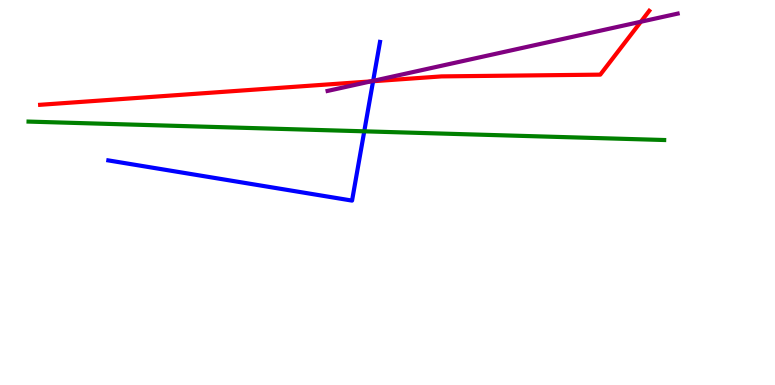[{'lines': ['blue', 'red'], 'intersections': [{'x': 4.81, 'y': 7.89}]}, {'lines': ['green', 'red'], 'intersections': []}, {'lines': ['purple', 'red'], 'intersections': [{'x': 4.78, 'y': 7.89}, {'x': 8.27, 'y': 9.44}]}, {'lines': ['blue', 'green'], 'intersections': [{'x': 4.7, 'y': 6.59}]}, {'lines': ['blue', 'purple'], 'intersections': [{'x': 4.81, 'y': 7.9}]}, {'lines': ['green', 'purple'], 'intersections': []}]